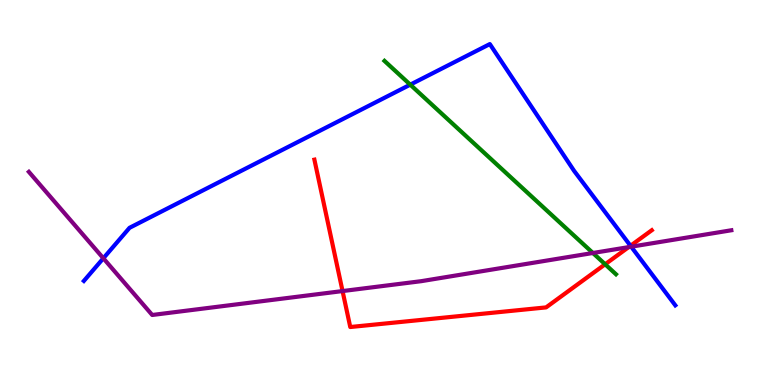[{'lines': ['blue', 'red'], 'intersections': [{'x': 8.14, 'y': 3.62}]}, {'lines': ['green', 'red'], 'intersections': [{'x': 7.81, 'y': 3.14}]}, {'lines': ['purple', 'red'], 'intersections': [{'x': 4.42, 'y': 2.44}, {'x': 8.11, 'y': 3.58}]}, {'lines': ['blue', 'green'], 'intersections': [{'x': 5.29, 'y': 7.8}]}, {'lines': ['blue', 'purple'], 'intersections': [{'x': 1.33, 'y': 3.29}, {'x': 8.14, 'y': 3.59}]}, {'lines': ['green', 'purple'], 'intersections': [{'x': 7.65, 'y': 3.43}]}]